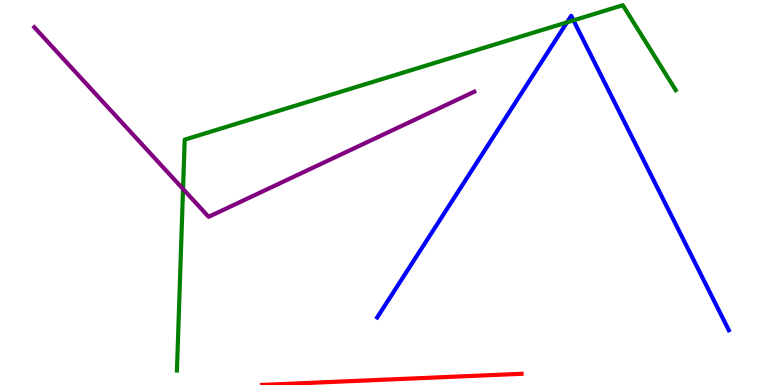[{'lines': ['blue', 'red'], 'intersections': []}, {'lines': ['green', 'red'], 'intersections': []}, {'lines': ['purple', 'red'], 'intersections': []}, {'lines': ['blue', 'green'], 'intersections': [{'x': 7.32, 'y': 9.42}, {'x': 7.4, 'y': 9.47}]}, {'lines': ['blue', 'purple'], 'intersections': []}, {'lines': ['green', 'purple'], 'intersections': [{'x': 2.36, 'y': 5.09}]}]